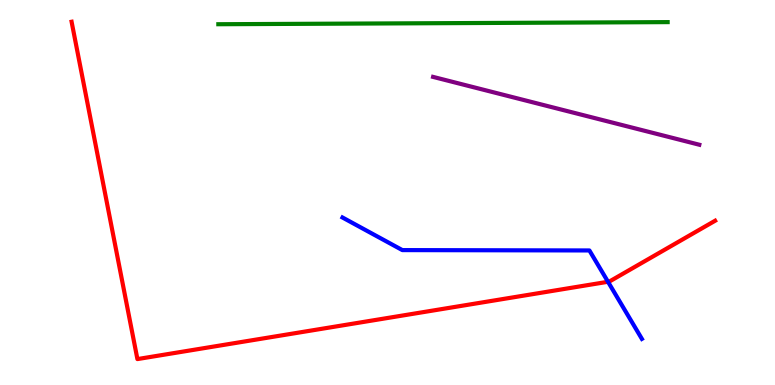[{'lines': ['blue', 'red'], 'intersections': [{'x': 7.85, 'y': 2.68}]}, {'lines': ['green', 'red'], 'intersections': []}, {'lines': ['purple', 'red'], 'intersections': []}, {'lines': ['blue', 'green'], 'intersections': []}, {'lines': ['blue', 'purple'], 'intersections': []}, {'lines': ['green', 'purple'], 'intersections': []}]